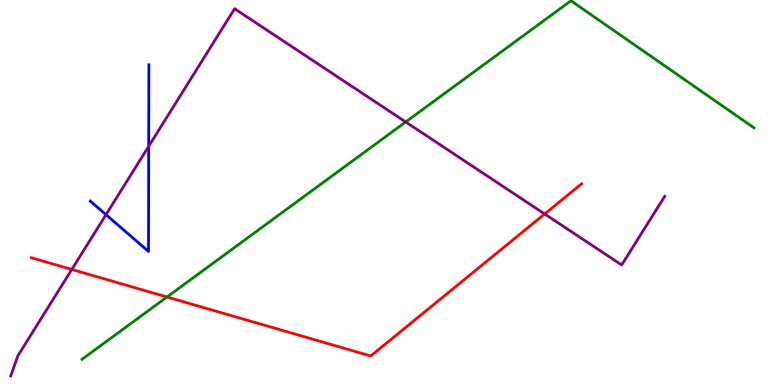[{'lines': ['blue', 'red'], 'intersections': []}, {'lines': ['green', 'red'], 'intersections': [{'x': 2.15, 'y': 2.29}]}, {'lines': ['purple', 'red'], 'intersections': [{'x': 0.927, 'y': 3.0}, {'x': 7.03, 'y': 4.44}]}, {'lines': ['blue', 'green'], 'intersections': []}, {'lines': ['blue', 'purple'], 'intersections': [{'x': 1.37, 'y': 4.42}, {'x': 1.92, 'y': 6.2}]}, {'lines': ['green', 'purple'], 'intersections': [{'x': 5.23, 'y': 6.83}]}]